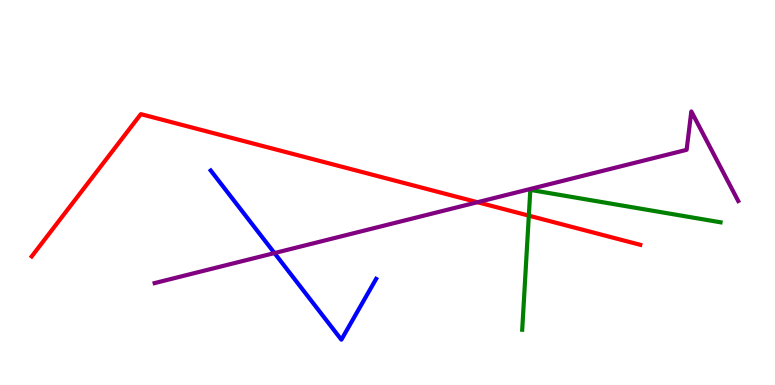[{'lines': ['blue', 'red'], 'intersections': []}, {'lines': ['green', 'red'], 'intersections': [{'x': 6.82, 'y': 4.4}]}, {'lines': ['purple', 'red'], 'intersections': [{'x': 6.16, 'y': 4.75}]}, {'lines': ['blue', 'green'], 'intersections': []}, {'lines': ['blue', 'purple'], 'intersections': [{'x': 3.54, 'y': 3.43}]}, {'lines': ['green', 'purple'], 'intersections': []}]